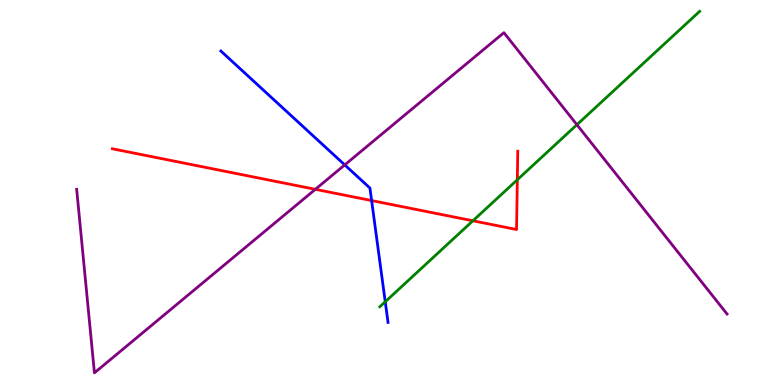[{'lines': ['blue', 'red'], 'intersections': [{'x': 4.8, 'y': 4.79}]}, {'lines': ['green', 'red'], 'intersections': [{'x': 6.1, 'y': 4.27}, {'x': 6.68, 'y': 5.33}]}, {'lines': ['purple', 'red'], 'intersections': [{'x': 4.07, 'y': 5.08}]}, {'lines': ['blue', 'green'], 'intersections': [{'x': 4.97, 'y': 2.16}]}, {'lines': ['blue', 'purple'], 'intersections': [{'x': 4.45, 'y': 5.72}]}, {'lines': ['green', 'purple'], 'intersections': [{'x': 7.44, 'y': 6.76}]}]